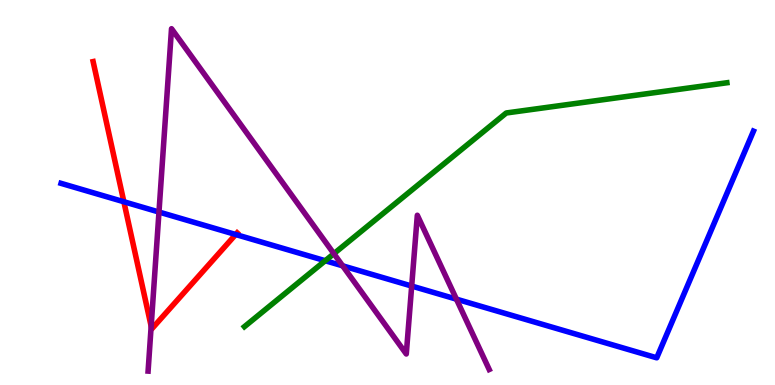[{'lines': ['blue', 'red'], 'intersections': [{'x': 1.6, 'y': 4.76}, {'x': 3.04, 'y': 3.91}]}, {'lines': ['green', 'red'], 'intersections': []}, {'lines': ['purple', 'red'], 'intersections': [{'x': 1.95, 'y': 1.52}]}, {'lines': ['blue', 'green'], 'intersections': [{'x': 4.2, 'y': 3.23}]}, {'lines': ['blue', 'purple'], 'intersections': [{'x': 2.05, 'y': 4.49}, {'x': 4.42, 'y': 3.1}, {'x': 5.31, 'y': 2.57}, {'x': 5.89, 'y': 2.23}]}, {'lines': ['green', 'purple'], 'intersections': [{'x': 4.31, 'y': 3.41}]}]